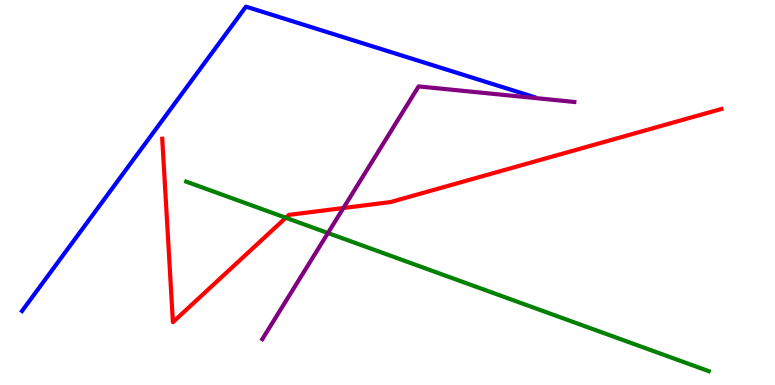[{'lines': ['blue', 'red'], 'intersections': []}, {'lines': ['green', 'red'], 'intersections': [{'x': 3.69, 'y': 4.34}]}, {'lines': ['purple', 'red'], 'intersections': [{'x': 4.43, 'y': 4.6}]}, {'lines': ['blue', 'green'], 'intersections': []}, {'lines': ['blue', 'purple'], 'intersections': []}, {'lines': ['green', 'purple'], 'intersections': [{'x': 4.23, 'y': 3.95}]}]